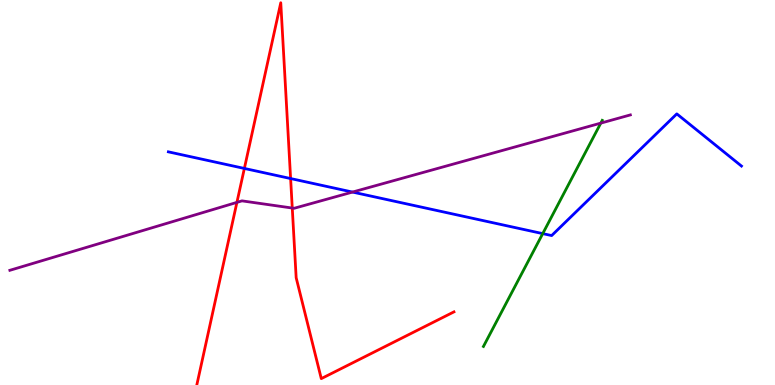[{'lines': ['blue', 'red'], 'intersections': [{'x': 3.15, 'y': 5.62}, {'x': 3.75, 'y': 5.36}]}, {'lines': ['green', 'red'], 'intersections': []}, {'lines': ['purple', 'red'], 'intersections': [{'x': 3.06, 'y': 4.74}, {'x': 3.77, 'y': 4.6}]}, {'lines': ['blue', 'green'], 'intersections': [{'x': 7.0, 'y': 3.93}]}, {'lines': ['blue', 'purple'], 'intersections': [{'x': 4.55, 'y': 5.01}]}, {'lines': ['green', 'purple'], 'intersections': [{'x': 7.75, 'y': 6.8}]}]